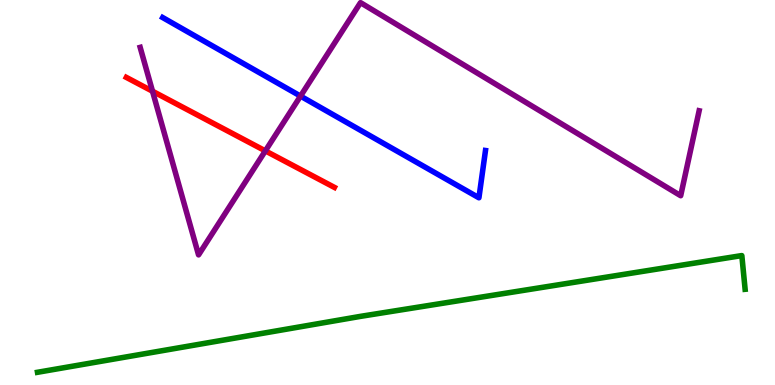[{'lines': ['blue', 'red'], 'intersections': []}, {'lines': ['green', 'red'], 'intersections': []}, {'lines': ['purple', 'red'], 'intersections': [{'x': 1.97, 'y': 7.63}, {'x': 3.42, 'y': 6.08}]}, {'lines': ['blue', 'green'], 'intersections': []}, {'lines': ['blue', 'purple'], 'intersections': [{'x': 3.88, 'y': 7.5}]}, {'lines': ['green', 'purple'], 'intersections': []}]